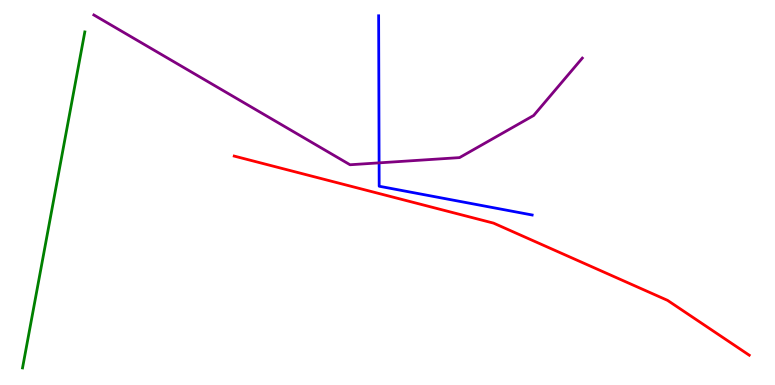[{'lines': ['blue', 'red'], 'intersections': []}, {'lines': ['green', 'red'], 'intersections': []}, {'lines': ['purple', 'red'], 'intersections': []}, {'lines': ['blue', 'green'], 'intersections': []}, {'lines': ['blue', 'purple'], 'intersections': [{'x': 4.89, 'y': 5.77}]}, {'lines': ['green', 'purple'], 'intersections': []}]